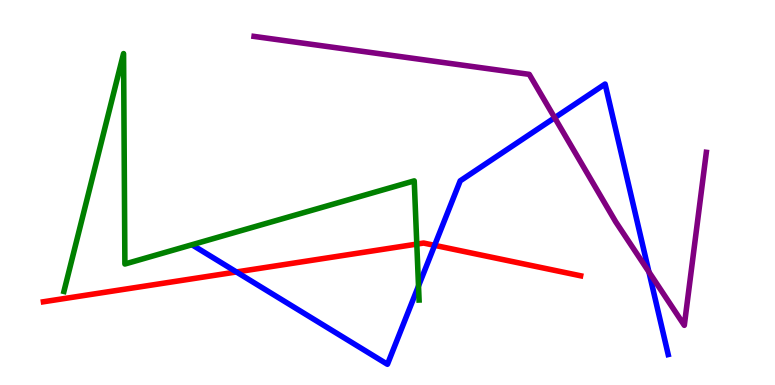[{'lines': ['blue', 'red'], 'intersections': [{'x': 3.05, 'y': 2.94}, {'x': 5.61, 'y': 3.63}]}, {'lines': ['green', 'red'], 'intersections': [{'x': 5.38, 'y': 3.66}]}, {'lines': ['purple', 'red'], 'intersections': []}, {'lines': ['blue', 'green'], 'intersections': [{'x': 5.4, 'y': 2.57}]}, {'lines': ['blue', 'purple'], 'intersections': [{'x': 7.16, 'y': 6.94}, {'x': 8.37, 'y': 2.94}]}, {'lines': ['green', 'purple'], 'intersections': []}]